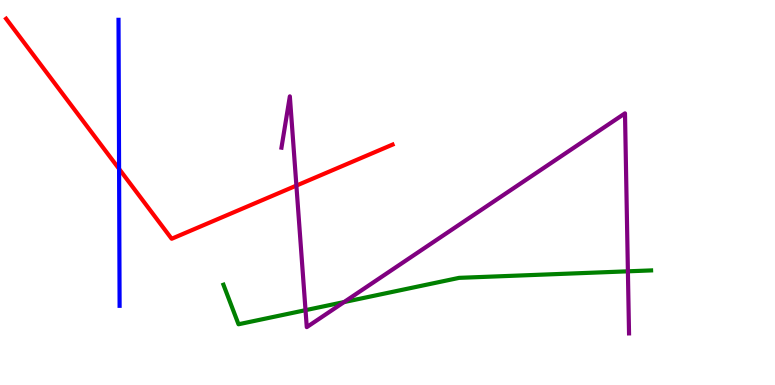[{'lines': ['blue', 'red'], 'intersections': [{'x': 1.54, 'y': 5.61}]}, {'lines': ['green', 'red'], 'intersections': []}, {'lines': ['purple', 'red'], 'intersections': [{'x': 3.82, 'y': 5.18}]}, {'lines': ['blue', 'green'], 'intersections': []}, {'lines': ['blue', 'purple'], 'intersections': []}, {'lines': ['green', 'purple'], 'intersections': [{'x': 3.94, 'y': 1.94}, {'x': 4.44, 'y': 2.15}, {'x': 8.1, 'y': 2.95}]}]